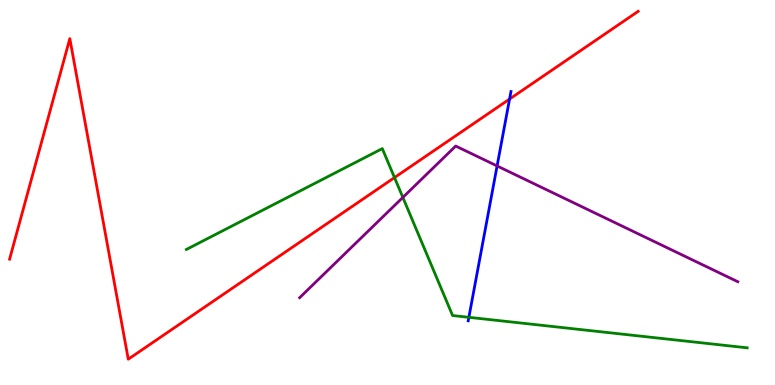[{'lines': ['blue', 'red'], 'intersections': [{'x': 6.58, 'y': 7.43}]}, {'lines': ['green', 'red'], 'intersections': [{'x': 5.09, 'y': 5.39}]}, {'lines': ['purple', 'red'], 'intersections': []}, {'lines': ['blue', 'green'], 'intersections': [{'x': 6.05, 'y': 1.76}]}, {'lines': ['blue', 'purple'], 'intersections': [{'x': 6.41, 'y': 5.69}]}, {'lines': ['green', 'purple'], 'intersections': [{'x': 5.2, 'y': 4.87}]}]